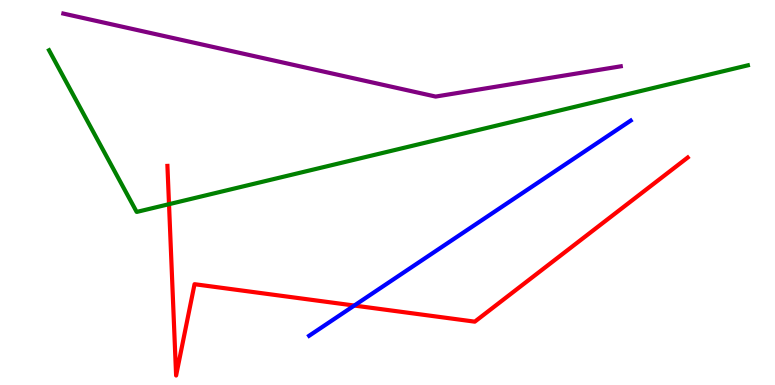[{'lines': ['blue', 'red'], 'intersections': [{'x': 4.57, 'y': 2.06}]}, {'lines': ['green', 'red'], 'intersections': [{'x': 2.18, 'y': 4.7}]}, {'lines': ['purple', 'red'], 'intersections': []}, {'lines': ['blue', 'green'], 'intersections': []}, {'lines': ['blue', 'purple'], 'intersections': []}, {'lines': ['green', 'purple'], 'intersections': []}]